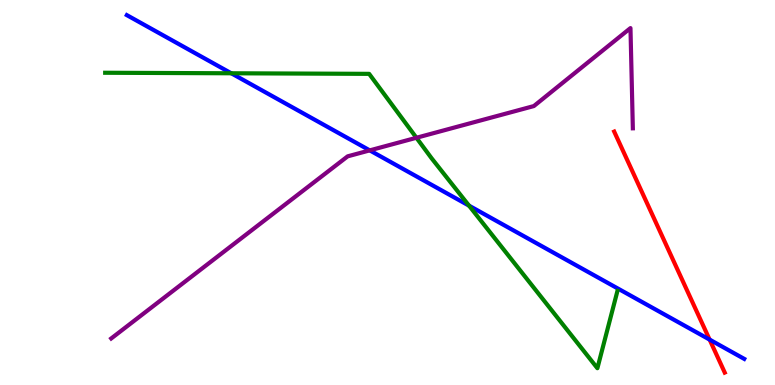[{'lines': ['blue', 'red'], 'intersections': [{'x': 9.16, 'y': 1.18}]}, {'lines': ['green', 'red'], 'intersections': []}, {'lines': ['purple', 'red'], 'intersections': []}, {'lines': ['blue', 'green'], 'intersections': [{'x': 2.98, 'y': 8.1}, {'x': 6.05, 'y': 4.66}]}, {'lines': ['blue', 'purple'], 'intersections': [{'x': 4.77, 'y': 6.09}]}, {'lines': ['green', 'purple'], 'intersections': [{'x': 5.37, 'y': 6.42}]}]